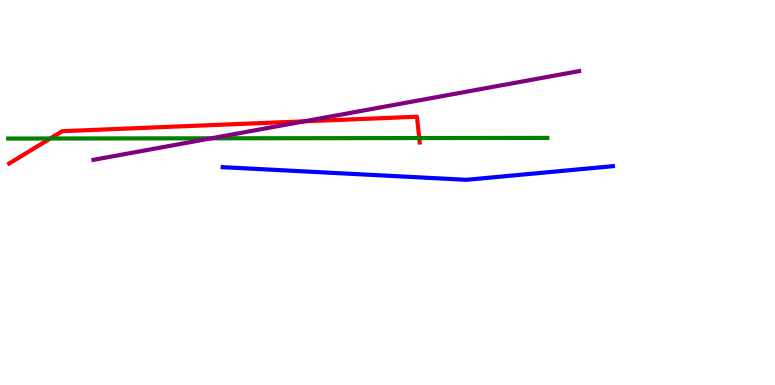[{'lines': ['blue', 'red'], 'intersections': []}, {'lines': ['green', 'red'], 'intersections': [{'x': 0.648, 'y': 6.4}, {'x': 5.41, 'y': 6.41}]}, {'lines': ['purple', 'red'], 'intersections': [{'x': 3.93, 'y': 6.85}]}, {'lines': ['blue', 'green'], 'intersections': []}, {'lines': ['blue', 'purple'], 'intersections': []}, {'lines': ['green', 'purple'], 'intersections': [{'x': 2.73, 'y': 6.41}]}]